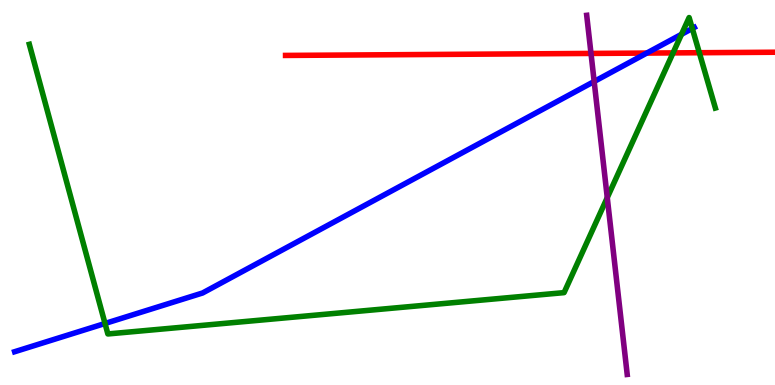[{'lines': ['blue', 'red'], 'intersections': [{'x': 8.35, 'y': 8.62}]}, {'lines': ['green', 'red'], 'intersections': [{'x': 8.68, 'y': 8.63}, {'x': 9.02, 'y': 8.63}]}, {'lines': ['purple', 'red'], 'intersections': [{'x': 7.63, 'y': 8.61}]}, {'lines': ['blue', 'green'], 'intersections': [{'x': 1.36, 'y': 1.6}, {'x': 8.79, 'y': 9.11}, {'x': 8.93, 'y': 9.26}]}, {'lines': ['blue', 'purple'], 'intersections': [{'x': 7.67, 'y': 7.88}]}, {'lines': ['green', 'purple'], 'intersections': [{'x': 7.84, 'y': 4.87}]}]